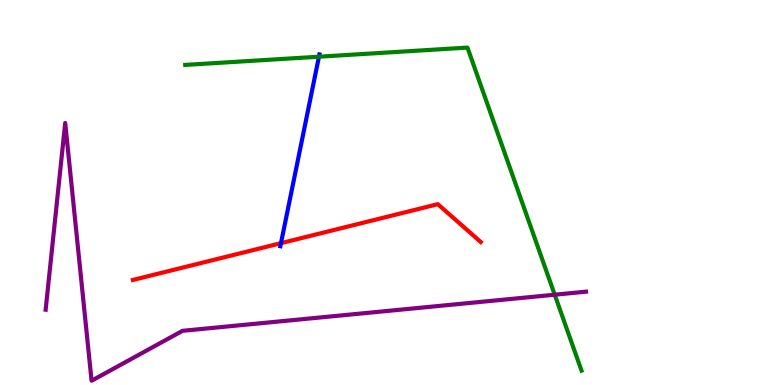[{'lines': ['blue', 'red'], 'intersections': [{'x': 3.63, 'y': 3.68}]}, {'lines': ['green', 'red'], 'intersections': []}, {'lines': ['purple', 'red'], 'intersections': []}, {'lines': ['blue', 'green'], 'intersections': [{'x': 4.12, 'y': 8.53}]}, {'lines': ['blue', 'purple'], 'intersections': []}, {'lines': ['green', 'purple'], 'intersections': [{'x': 7.16, 'y': 2.35}]}]